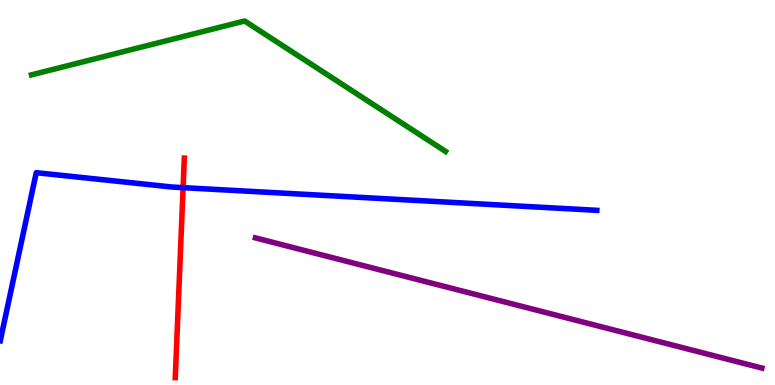[{'lines': ['blue', 'red'], 'intersections': [{'x': 2.36, 'y': 5.13}]}, {'lines': ['green', 'red'], 'intersections': []}, {'lines': ['purple', 'red'], 'intersections': []}, {'lines': ['blue', 'green'], 'intersections': []}, {'lines': ['blue', 'purple'], 'intersections': []}, {'lines': ['green', 'purple'], 'intersections': []}]